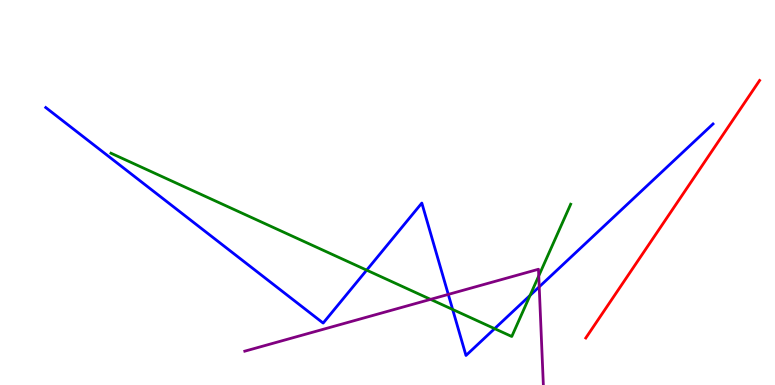[{'lines': ['blue', 'red'], 'intersections': []}, {'lines': ['green', 'red'], 'intersections': []}, {'lines': ['purple', 'red'], 'intersections': []}, {'lines': ['blue', 'green'], 'intersections': [{'x': 4.73, 'y': 2.98}, {'x': 5.84, 'y': 1.96}, {'x': 6.38, 'y': 1.46}, {'x': 6.84, 'y': 2.33}]}, {'lines': ['blue', 'purple'], 'intersections': [{'x': 5.78, 'y': 2.35}, {'x': 6.96, 'y': 2.55}]}, {'lines': ['green', 'purple'], 'intersections': [{'x': 5.56, 'y': 2.22}, {'x': 6.95, 'y': 2.83}]}]